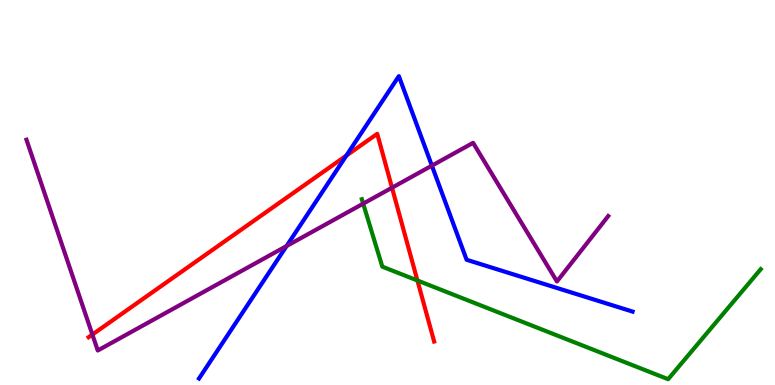[{'lines': ['blue', 'red'], 'intersections': [{'x': 4.47, 'y': 5.96}]}, {'lines': ['green', 'red'], 'intersections': [{'x': 5.39, 'y': 2.71}]}, {'lines': ['purple', 'red'], 'intersections': [{'x': 1.19, 'y': 1.31}, {'x': 5.06, 'y': 5.12}]}, {'lines': ['blue', 'green'], 'intersections': []}, {'lines': ['blue', 'purple'], 'intersections': [{'x': 3.7, 'y': 3.61}, {'x': 5.57, 'y': 5.7}]}, {'lines': ['green', 'purple'], 'intersections': [{'x': 4.69, 'y': 4.71}]}]